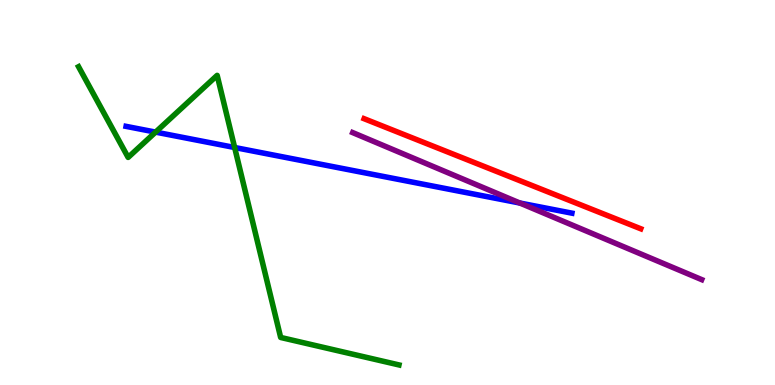[{'lines': ['blue', 'red'], 'intersections': []}, {'lines': ['green', 'red'], 'intersections': []}, {'lines': ['purple', 'red'], 'intersections': []}, {'lines': ['blue', 'green'], 'intersections': [{'x': 2.01, 'y': 6.57}, {'x': 3.03, 'y': 6.17}]}, {'lines': ['blue', 'purple'], 'intersections': [{'x': 6.71, 'y': 4.73}]}, {'lines': ['green', 'purple'], 'intersections': []}]